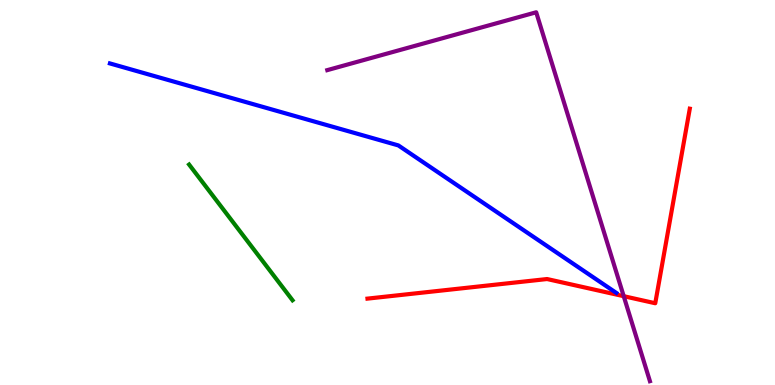[{'lines': ['blue', 'red'], 'intersections': []}, {'lines': ['green', 'red'], 'intersections': []}, {'lines': ['purple', 'red'], 'intersections': [{'x': 8.05, 'y': 2.31}]}, {'lines': ['blue', 'green'], 'intersections': []}, {'lines': ['blue', 'purple'], 'intersections': []}, {'lines': ['green', 'purple'], 'intersections': []}]